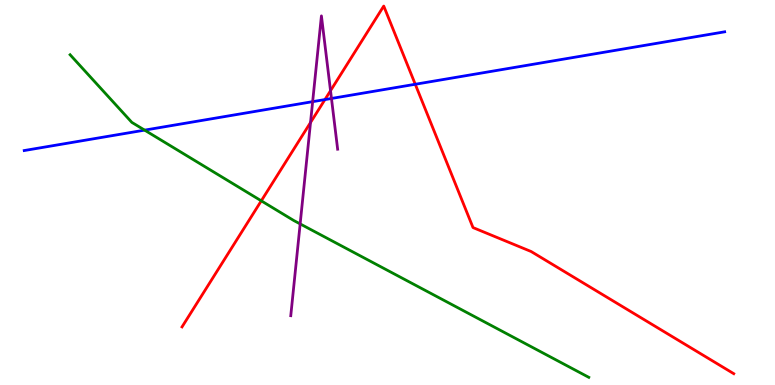[{'lines': ['blue', 'red'], 'intersections': [{'x': 4.19, 'y': 7.41}, {'x': 5.36, 'y': 7.81}]}, {'lines': ['green', 'red'], 'intersections': [{'x': 3.37, 'y': 4.78}]}, {'lines': ['purple', 'red'], 'intersections': [{'x': 4.01, 'y': 6.82}, {'x': 4.26, 'y': 7.64}]}, {'lines': ['blue', 'green'], 'intersections': [{'x': 1.87, 'y': 6.62}]}, {'lines': ['blue', 'purple'], 'intersections': [{'x': 4.03, 'y': 7.36}, {'x': 4.28, 'y': 7.44}]}, {'lines': ['green', 'purple'], 'intersections': [{'x': 3.87, 'y': 4.18}]}]